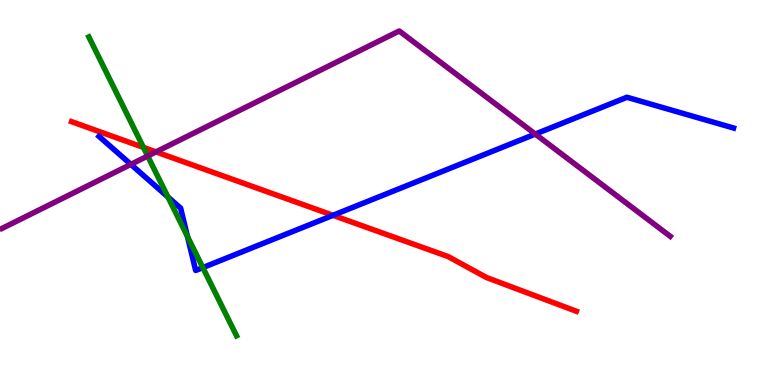[{'lines': ['blue', 'red'], 'intersections': [{'x': 4.3, 'y': 4.41}]}, {'lines': ['green', 'red'], 'intersections': [{'x': 1.85, 'y': 6.17}]}, {'lines': ['purple', 'red'], 'intersections': [{'x': 2.01, 'y': 6.05}]}, {'lines': ['blue', 'green'], 'intersections': [{'x': 2.17, 'y': 4.88}, {'x': 2.42, 'y': 3.86}, {'x': 2.62, 'y': 3.05}]}, {'lines': ['blue', 'purple'], 'intersections': [{'x': 1.69, 'y': 5.73}, {'x': 6.91, 'y': 6.52}]}, {'lines': ['green', 'purple'], 'intersections': [{'x': 1.91, 'y': 5.95}]}]